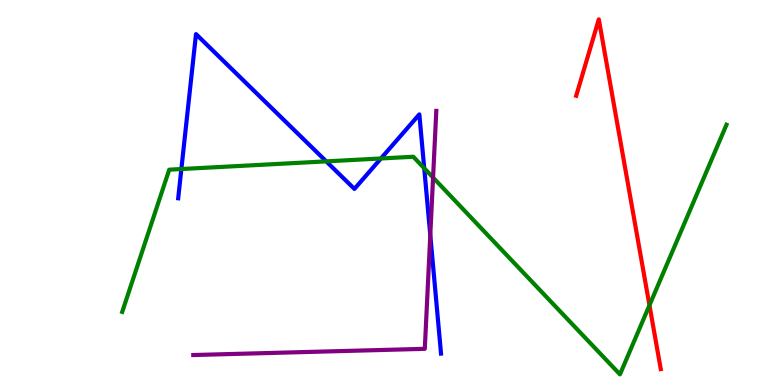[{'lines': ['blue', 'red'], 'intersections': []}, {'lines': ['green', 'red'], 'intersections': [{'x': 8.38, 'y': 2.07}]}, {'lines': ['purple', 'red'], 'intersections': []}, {'lines': ['blue', 'green'], 'intersections': [{'x': 2.34, 'y': 5.61}, {'x': 4.21, 'y': 5.81}, {'x': 4.92, 'y': 5.88}, {'x': 5.47, 'y': 5.63}]}, {'lines': ['blue', 'purple'], 'intersections': [{'x': 5.55, 'y': 3.89}]}, {'lines': ['green', 'purple'], 'intersections': [{'x': 5.59, 'y': 5.39}]}]